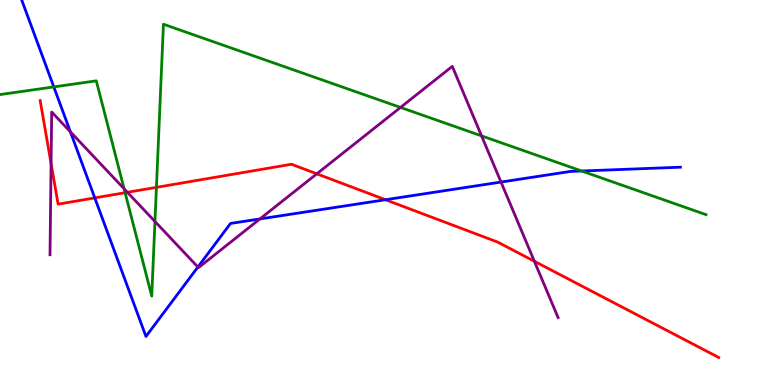[{'lines': ['blue', 'red'], 'intersections': [{'x': 1.22, 'y': 4.86}, {'x': 4.97, 'y': 4.81}]}, {'lines': ['green', 'red'], 'intersections': [{'x': 1.61, 'y': 4.99}, {'x': 2.02, 'y': 5.13}]}, {'lines': ['purple', 'red'], 'intersections': [{'x': 0.659, 'y': 5.75}, {'x': 1.64, 'y': 5.0}, {'x': 4.09, 'y': 5.49}, {'x': 6.9, 'y': 3.21}]}, {'lines': ['blue', 'green'], 'intersections': [{'x': 0.694, 'y': 7.74}, {'x': 7.51, 'y': 5.56}]}, {'lines': ['blue', 'purple'], 'intersections': [{'x': 0.908, 'y': 6.58}, {'x': 2.55, 'y': 3.06}, {'x': 3.35, 'y': 4.31}, {'x': 6.46, 'y': 5.27}]}, {'lines': ['green', 'purple'], 'intersections': [{'x': 1.6, 'y': 5.1}, {'x': 2.0, 'y': 4.25}, {'x': 5.17, 'y': 7.21}, {'x': 6.21, 'y': 6.47}]}]